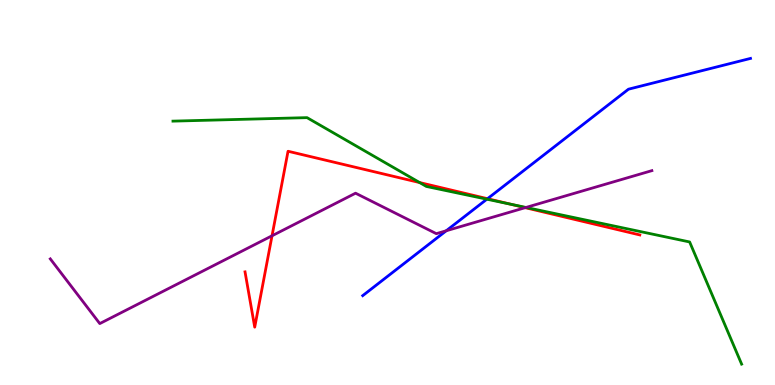[{'lines': ['blue', 'red'], 'intersections': [{'x': 6.29, 'y': 4.84}]}, {'lines': ['green', 'red'], 'intersections': [{'x': 5.41, 'y': 5.26}, {'x': 6.59, 'y': 4.69}]}, {'lines': ['purple', 'red'], 'intersections': [{'x': 3.51, 'y': 3.88}, {'x': 6.78, 'y': 4.61}]}, {'lines': ['blue', 'green'], 'intersections': [{'x': 6.28, 'y': 4.83}]}, {'lines': ['blue', 'purple'], 'intersections': [{'x': 5.76, 'y': 4.01}]}, {'lines': ['green', 'purple'], 'intersections': [{'x': 6.79, 'y': 4.61}]}]